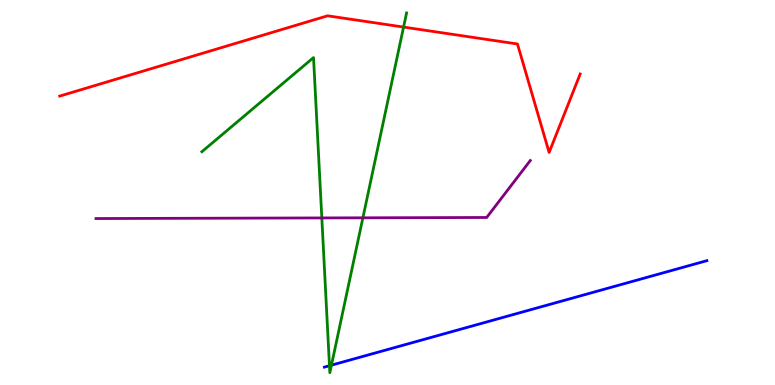[{'lines': ['blue', 'red'], 'intersections': []}, {'lines': ['green', 'red'], 'intersections': [{'x': 5.21, 'y': 9.3}]}, {'lines': ['purple', 'red'], 'intersections': []}, {'lines': ['blue', 'green'], 'intersections': [{'x': 4.25, 'y': 0.501}, {'x': 4.28, 'y': 0.515}]}, {'lines': ['blue', 'purple'], 'intersections': []}, {'lines': ['green', 'purple'], 'intersections': [{'x': 4.15, 'y': 4.34}, {'x': 4.68, 'y': 4.34}]}]